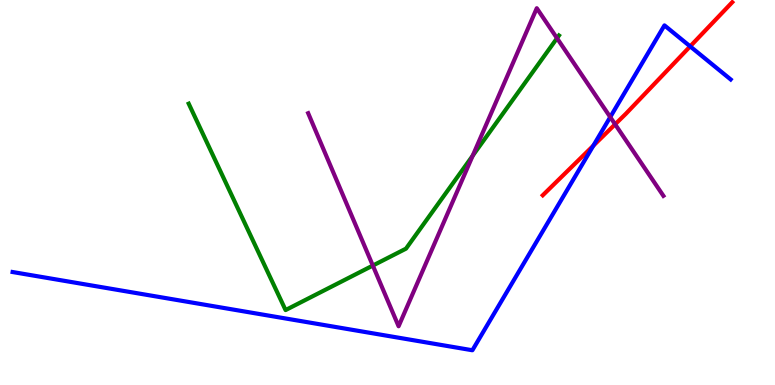[{'lines': ['blue', 'red'], 'intersections': [{'x': 7.66, 'y': 6.22}, {'x': 8.91, 'y': 8.8}]}, {'lines': ['green', 'red'], 'intersections': []}, {'lines': ['purple', 'red'], 'intersections': [{'x': 7.94, 'y': 6.77}]}, {'lines': ['blue', 'green'], 'intersections': []}, {'lines': ['blue', 'purple'], 'intersections': [{'x': 7.87, 'y': 6.96}]}, {'lines': ['green', 'purple'], 'intersections': [{'x': 4.81, 'y': 3.1}, {'x': 6.1, 'y': 5.96}, {'x': 7.19, 'y': 9.01}]}]